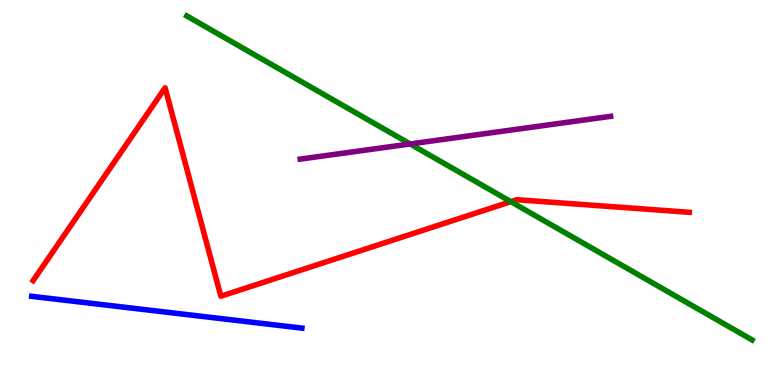[{'lines': ['blue', 'red'], 'intersections': []}, {'lines': ['green', 'red'], 'intersections': [{'x': 6.59, 'y': 4.76}]}, {'lines': ['purple', 'red'], 'intersections': []}, {'lines': ['blue', 'green'], 'intersections': []}, {'lines': ['blue', 'purple'], 'intersections': []}, {'lines': ['green', 'purple'], 'intersections': [{'x': 5.29, 'y': 6.26}]}]